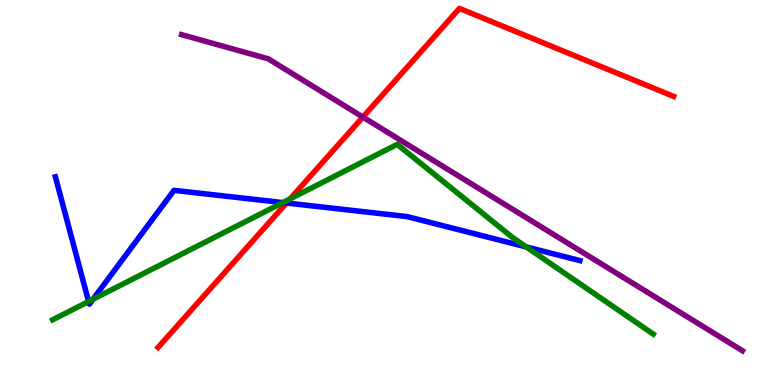[{'lines': ['blue', 'red'], 'intersections': [{'x': 3.7, 'y': 4.73}]}, {'lines': ['green', 'red'], 'intersections': [{'x': 3.74, 'y': 4.84}]}, {'lines': ['purple', 'red'], 'intersections': [{'x': 4.68, 'y': 6.96}]}, {'lines': ['blue', 'green'], 'intersections': [{'x': 1.14, 'y': 2.17}, {'x': 1.2, 'y': 2.23}, {'x': 3.65, 'y': 4.74}, {'x': 6.79, 'y': 3.59}]}, {'lines': ['blue', 'purple'], 'intersections': []}, {'lines': ['green', 'purple'], 'intersections': []}]